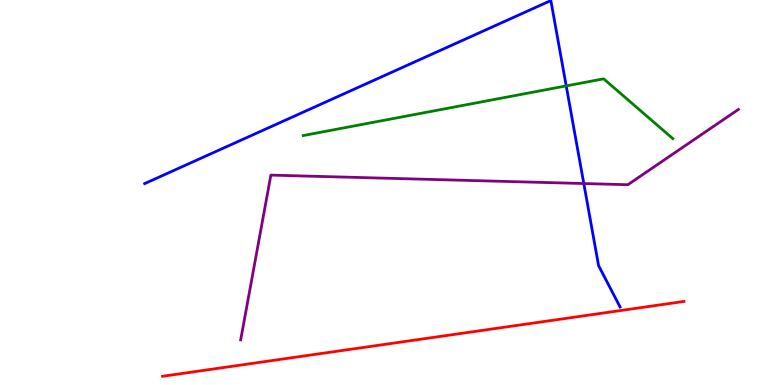[{'lines': ['blue', 'red'], 'intersections': []}, {'lines': ['green', 'red'], 'intersections': []}, {'lines': ['purple', 'red'], 'intersections': []}, {'lines': ['blue', 'green'], 'intersections': [{'x': 7.31, 'y': 7.77}]}, {'lines': ['blue', 'purple'], 'intersections': [{'x': 7.53, 'y': 5.23}]}, {'lines': ['green', 'purple'], 'intersections': []}]